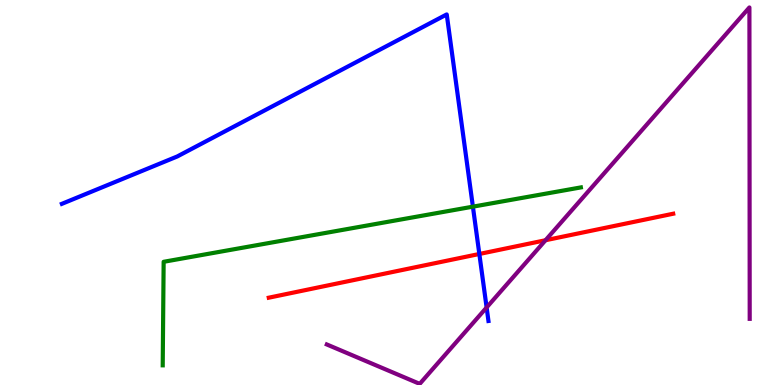[{'lines': ['blue', 'red'], 'intersections': [{'x': 6.19, 'y': 3.4}]}, {'lines': ['green', 'red'], 'intersections': []}, {'lines': ['purple', 'red'], 'intersections': [{'x': 7.04, 'y': 3.76}]}, {'lines': ['blue', 'green'], 'intersections': [{'x': 6.1, 'y': 4.63}]}, {'lines': ['blue', 'purple'], 'intersections': [{'x': 6.28, 'y': 2.01}]}, {'lines': ['green', 'purple'], 'intersections': []}]